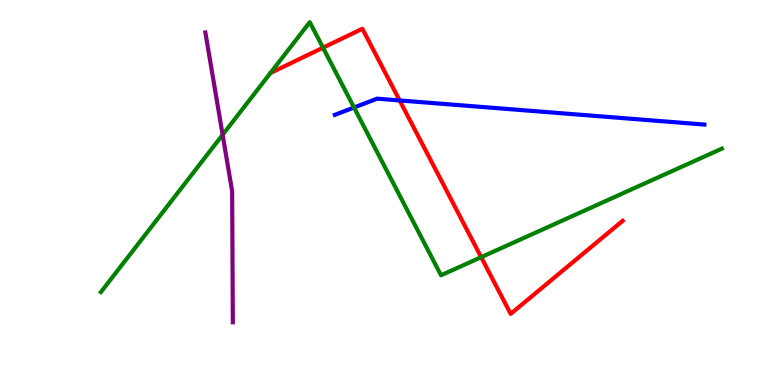[{'lines': ['blue', 'red'], 'intersections': [{'x': 5.16, 'y': 7.39}]}, {'lines': ['green', 'red'], 'intersections': [{'x': 4.17, 'y': 8.76}, {'x': 6.21, 'y': 3.32}]}, {'lines': ['purple', 'red'], 'intersections': []}, {'lines': ['blue', 'green'], 'intersections': [{'x': 4.57, 'y': 7.21}]}, {'lines': ['blue', 'purple'], 'intersections': []}, {'lines': ['green', 'purple'], 'intersections': [{'x': 2.87, 'y': 6.5}]}]